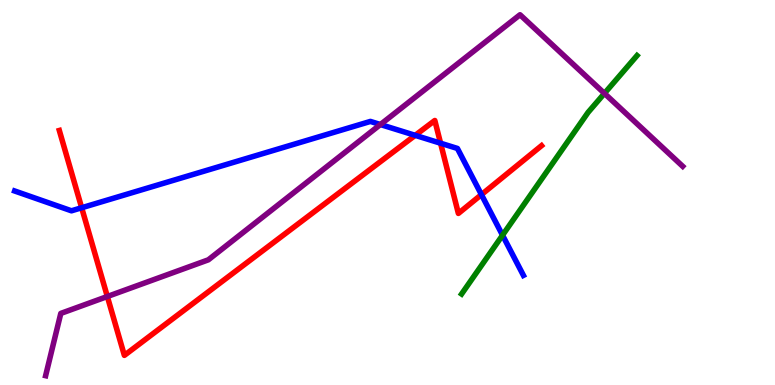[{'lines': ['blue', 'red'], 'intersections': [{'x': 1.05, 'y': 4.6}, {'x': 5.36, 'y': 6.48}, {'x': 5.68, 'y': 6.28}, {'x': 6.21, 'y': 4.94}]}, {'lines': ['green', 'red'], 'intersections': []}, {'lines': ['purple', 'red'], 'intersections': [{'x': 1.39, 'y': 2.3}]}, {'lines': ['blue', 'green'], 'intersections': [{'x': 6.48, 'y': 3.89}]}, {'lines': ['blue', 'purple'], 'intersections': [{'x': 4.91, 'y': 6.77}]}, {'lines': ['green', 'purple'], 'intersections': [{'x': 7.8, 'y': 7.57}]}]